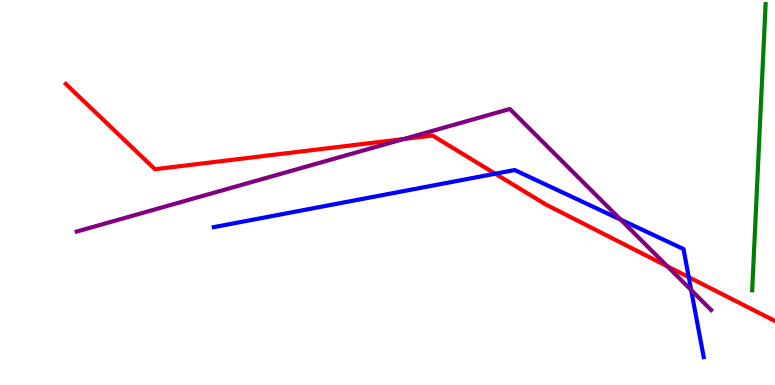[{'lines': ['blue', 'red'], 'intersections': [{'x': 6.39, 'y': 5.49}, {'x': 8.89, 'y': 2.8}]}, {'lines': ['green', 'red'], 'intersections': []}, {'lines': ['purple', 'red'], 'intersections': [{'x': 5.21, 'y': 6.39}, {'x': 8.61, 'y': 3.08}]}, {'lines': ['blue', 'green'], 'intersections': []}, {'lines': ['blue', 'purple'], 'intersections': [{'x': 8.01, 'y': 4.3}, {'x': 8.92, 'y': 2.47}]}, {'lines': ['green', 'purple'], 'intersections': []}]